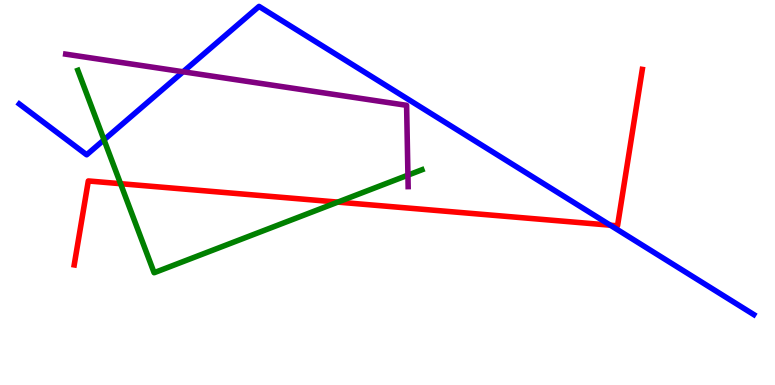[{'lines': ['blue', 'red'], 'intersections': [{'x': 7.87, 'y': 4.15}]}, {'lines': ['green', 'red'], 'intersections': [{'x': 1.56, 'y': 5.23}, {'x': 4.36, 'y': 4.75}]}, {'lines': ['purple', 'red'], 'intersections': []}, {'lines': ['blue', 'green'], 'intersections': [{'x': 1.34, 'y': 6.37}]}, {'lines': ['blue', 'purple'], 'intersections': [{'x': 2.36, 'y': 8.14}]}, {'lines': ['green', 'purple'], 'intersections': [{'x': 5.26, 'y': 5.45}]}]